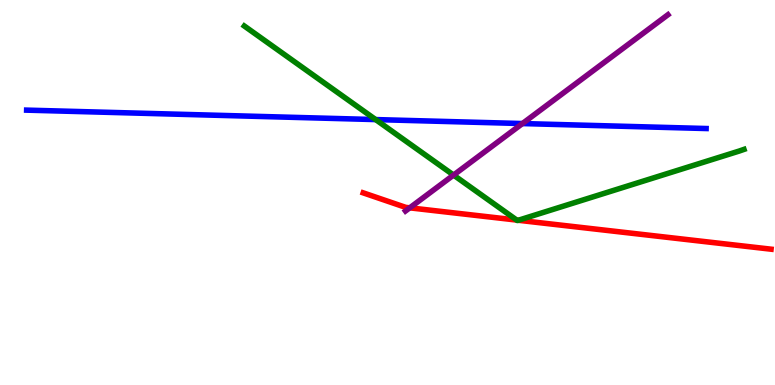[{'lines': ['blue', 'red'], 'intersections': []}, {'lines': ['green', 'red'], 'intersections': [{'x': 6.67, 'y': 4.28}, {'x': 6.69, 'y': 4.28}]}, {'lines': ['purple', 'red'], 'intersections': [{'x': 5.29, 'y': 4.6}]}, {'lines': ['blue', 'green'], 'intersections': [{'x': 4.85, 'y': 6.89}]}, {'lines': ['blue', 'purple'], 'intersections': [{'x': 6.74, 'y': 6.79}]}, {'lines': ['green', 'purple'], 'intersections': [{'x': 5.85, 'y': 5.45}]}]